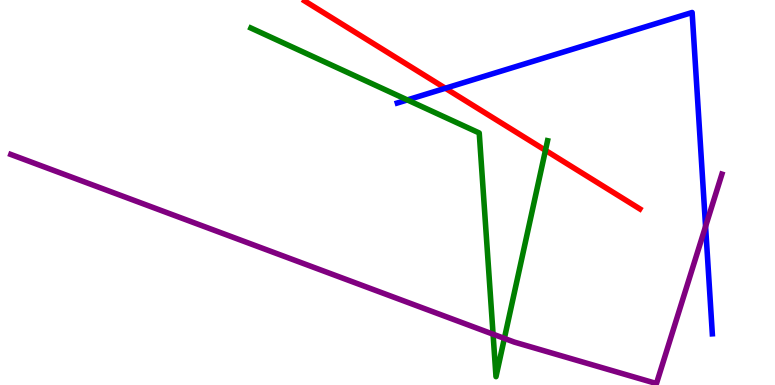[{'lines': ['blue', 'red'], 'intersections': [{'x': 5.75, 'y': 7.71}]}, {'lines': ['green', 'red'], 'intersections': [{'x': 7.04, 'y': 6.1}]}, {'lines': ['purple', 'red'], 'intersections': []}, {'lines': ['blue', 'green'], 'intersections': [{'x': 5.26, 'y': 7.4}]}, {'lines': ['blue', 'purple'], 'intersections': [{'x': 9.1, 'y': 4.12}]}, {'lines': ['green', 'purple'], 'intersections': [{'x': 6.36, 'y': 1.32}, {'x': 6.51, 'y': 1.21}]}]